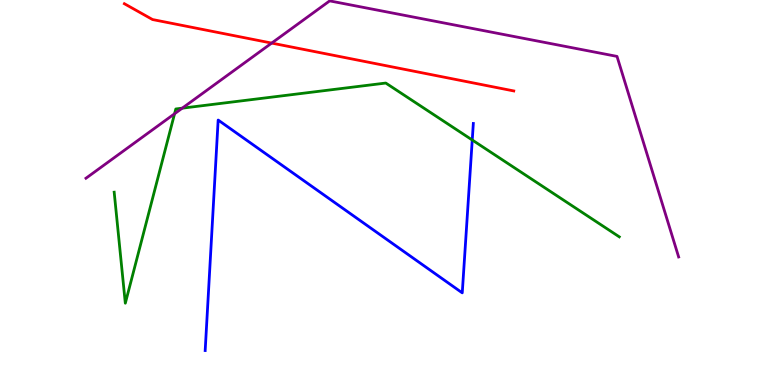[{'lines': ['blue', 'red'], 'intersections': []}, {'lines': ['green', 'red'], 'intersections': []}, {'lines': ['purple', 'red'], 'intersections': [{'x': 3.51, 'y': 8.88}]}, {'lines': ['blue', 'green'], 'intersections': [{'x': 6.09, 'y': 6.36}]}, {'lines': ['blue', 'purple'], 'intersections': []}, {'lines': ['green', 'purple'], 'intersections': [{'x': 2.25, 'y': 7.05}, {'x': 2.35, 'y': 7.19}]}]